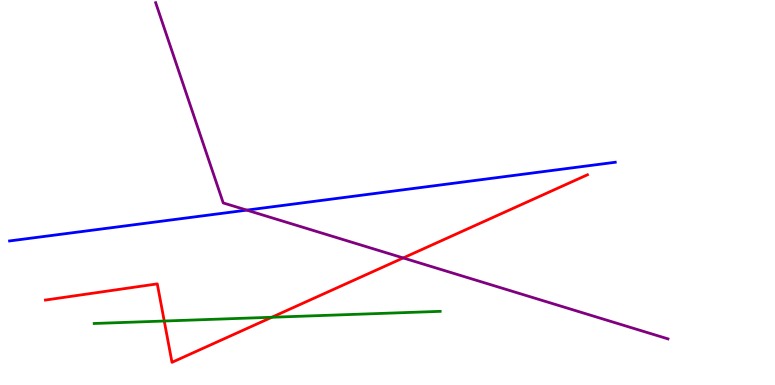[{'lines': ['blue', 'red'], 'intersections': []}, {'lines': ['green', 'red'], 'intersections': [{'x': 2.12, 'y': 1.66}, {'x': 3.51, 'y': 1.76}]}, {'lines': ['purple', 'red'], 'intersections': [{'x': 5.2, 'y': 3.3}]}, {'lines': ['blue', 'green'], 'intersections': []}, {'lines': ['blue', 'purple'], 'intersections': [{'x': 3.18, 'y': 4.54}]}, {'lines': ['green', 'purple'], 'intersections': []}]